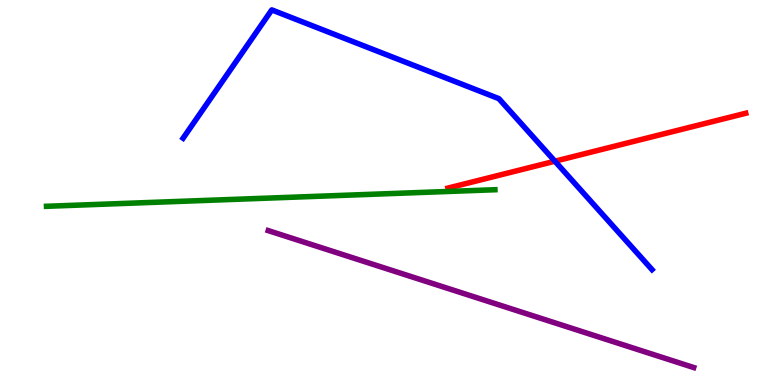[{'lines': ['blue', 'red'], 'intersections': [{'x': 7.16, 'y': 5.81}]}, {'lines': ['green', 'red'], 'intersections': []}, {'lines': ['purple', 'red'], 'intersections': []}, {'lines': ['blue', 'green'], 'intersections': []}, {'lines': ['blue', 'purple'], 'intersections': []}, {'lines': ['green', 'purple'], 'intersections': []}]